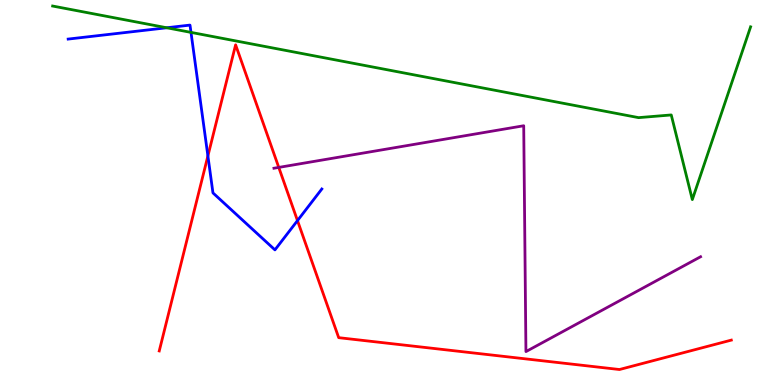[{'lines': ['blue', 'red'], 'intersections': [{'x': 2.68, 'y': 5.95}, {'x': 3.84, 'y': 4.27}]}, {'lines': ['green', 'red'], 'intersections': []}, {'lines': ['purple', 'red'], 'intersections': [{'x': 3.6, 'y': 5.65}]}, {'lines': ['blue', 'green'], 'intersections': [{'x': 2.15, 'y': 9.28}, {'x': 2.46, 'y': 9.16}]}, {'lines': ['blue', 'purple'], 'intersections': []}, {'lines': ['green', 'purple'], 'intersections': []}]